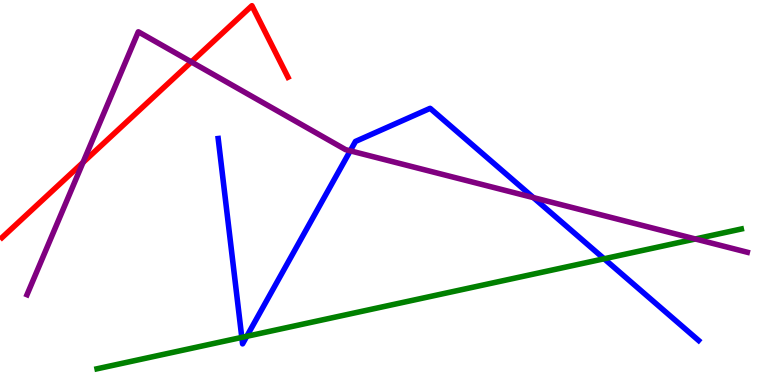[{'lines': ['blue', 'red'], 'intersections': []}, {'lines': ['green', 'red'], 'intersections': []}, {'lines': ['purple', 'red'], 'intersections': [{'x': 1.07, 'y': 5.78}, {'x': 2.47, 'y': 8.39}]}, {'lines': ['blue', 'green'], 'intersections': [{'x': 3.12, 'y': 1.24}, {'x': 3.18, 'y': 1.26}, {'x': 7.8, 'y': 3.28}]}, {'lines': ['blue', 'purple'], 'intersections': [{'x': 4.52, 'y': 6.08}, {'x': 6.88, 'y': 4.87}]}, {'lines': ['green', 'purple'], 'intersections': [{'x': 8.97, 'y': 3.79}]}]